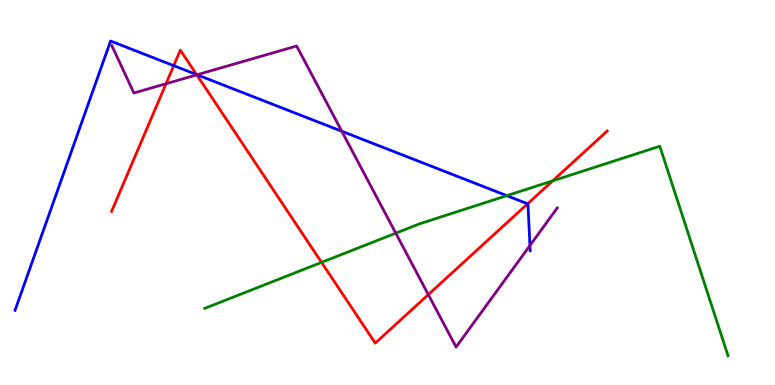[{'lines': ['blue', 'red'], 'intersections': [{'x': 2.24, 'y': 8.29}, {'x': 2.54, 'y': 8.06}, {'x': 6.81, 'y': 4.71}]}, {'lines': ['green', 'red'], 'intersections': [{'x': 4.15, 'y': 3.18}, {'x': 7.13, 'y': 5.3}]}, {'lines': ['purple', 'red'], 'intersections': [{'x': 2.14, 'y': 7.83}, {'x': 2.54, 'y': 8.06}, {'x': 5.53, 'y': 2.35}]}, {'lines': ['blue', 'green'], 'intersections': [{'x': 6.54, 'y': 4.92}]}, {'lines': ['blue', 'purple'], 'intersections': [{'x': 2.54, 'y': 8.06}, {'x': 4.41, 'y': 6.59}, {'x': 6.84, 'y': 3.62}]}, {'lines': ['green', 'purple'], 'intersections': [{'x': 5.11, 'y': 3.94}]}]